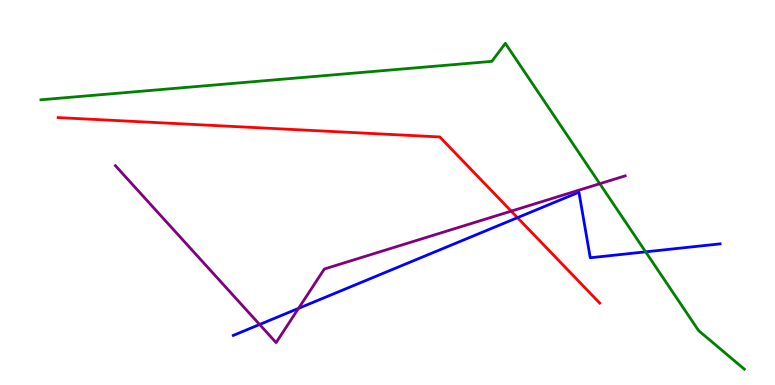[{'lines': ['blue', 'red'], 'intersections': [{'x': 6.68, 'y': 4.35}]}, {'lines': ['green', 'red'], 'intersections': []}, {'lines': ['purple', 'red'], 'intersections': [{'x': 6.6, 'y': 4.52}]}, {'lines': ['blue', 'green'], 'intersections': [{'x': 8.33, 'y': 3.46}]}, {'lines': ['blue', 'purple'], 'intersections': [{'x': 3.35, 'y': 1.57}, {'x': 3.85, 'y': 1.99}]}, {'lines': ['green', 'purple'], 'intersections': [{'x': 7.74, 'y': 5.23}]}]